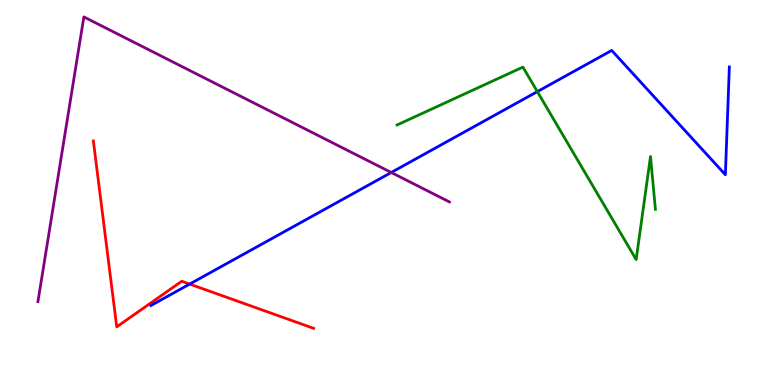[{'lines': ['blue', 'red'], 'intersections': [{'x': 2.45, 'y': 2.62}]}, {'lines': ['green', 'red'], 'intersections': []}, {'lines': ['purple', 'red'], 'intersections': []}, {'lines': ['blue', 'green'], 'intersections': [{'x': 6.93, 'y': 7.62}]}, {'lines': ['blue', 'purple'], 'intersections': [{'x': 5.05, 'y': 5.52}]}, {'lines': ['green', 'purple'], 'intersections': []}]